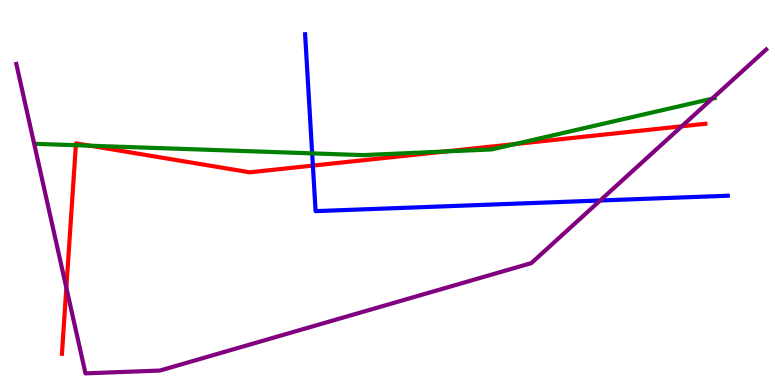[{'lines': ['blue', 'red'], 'intersections': [{'x': 4.04, 'y': 5.7}]}, {'lines': ['green', 'red'], 'intersections': [{'x': 0.979, 'y': 6.23}, {'x': 1.16, 'y': 6.22}, {'x': 5.75, 'y': 6.07}, {'x': 6.64, 'y': 6.26}]}, {'lines': ['purple', 'red'], 'intersections': [{'x': 0.856, 'y': 2.53}, {'x': 8.8, 'y': 6.72}]}, {'lines': ['blue', 'green'], 'intersections': [{'x': 4.03, 'y': 6.02}]}, {'lines': ['blue', 'purple'], 'intersections': [{'x': 7.74, 'y': 4.79}]}, {'lines': ['green', 'purple'], 'intersections': [{'x': 9.19, 'y': 7.44}]}]